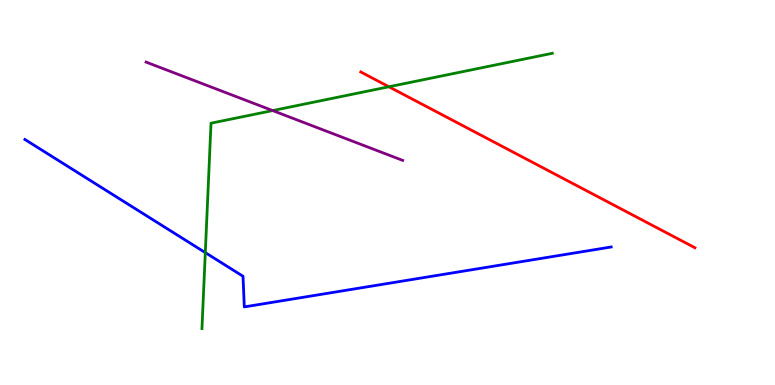[{'lines': ['blue', 'red'], 'intersections': []}, {'lines': ['green', 'red'], 'intersections': [{'x': 5.02, 'y': 7.75}]}, {'lines': ['purple', 'red'], 'intersections': []}, {'lines': ['blue', 'green'], 'intersections': [{'x': 2.65, 'y': 3.44}]}, {'lines': ['blue', 'purple'], 'intersections': []}, {'lines': ['green', 'purple'], 'intersections': [{'x': 3.52, 'y': 7.13}]}]